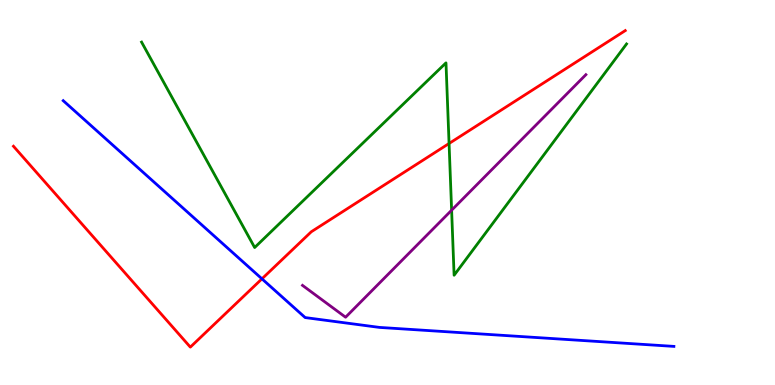[{'lines': ['blue', 'red'], 'intersections': [{'x': 3.38, 'y': 2.76}]}, {'lines': ['green', 'red'], 'intersections': [{'x': 5.79, 'y': 6.27}]}, {'lines': ['purple', 'red'], 'intersections': []}, {'lines': ['blue', 'green'], 'intersections': []}, {'lines': ['blue', 'purple'], 'intersections': []}, {'lines': ['green', 'purple'], 'intersections': [{'x': 5.83, 'y': 4.54}]}]